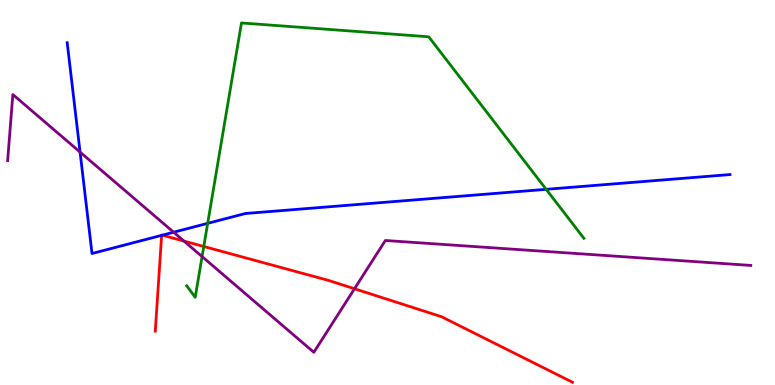[{'lines': ['blue', 'red'], 'intersections': [{'x': 2.09, 'y': 3.89}, {'x': 2.09, 'y': 3.89}]}, {'lines': ['green', 'red'], 'intersections': [{'x': 2.63, 'y': 3.6}]}, {'lines': ['purple', 'red'], 'intersections': [{'x': 2.37, 'y': 3.74}, {'x': 4.57, 'y': 2.5}]}, {'lines': ['blue', 'green'], 'intersections': [{'x': 2.68, 'y': 4.2}, {'x': 7.05, 'y': 5.08}]}, {'lines': ['blue', 'purple'], 'intersections': [{'x': 1.03, 'y': 6.05}, {'x': 2.24, 'y': 3.97}]}, {'lines': ['green', 'purple'], 'intersections': [{'x': 2.61, 'y': 3.34}]}]